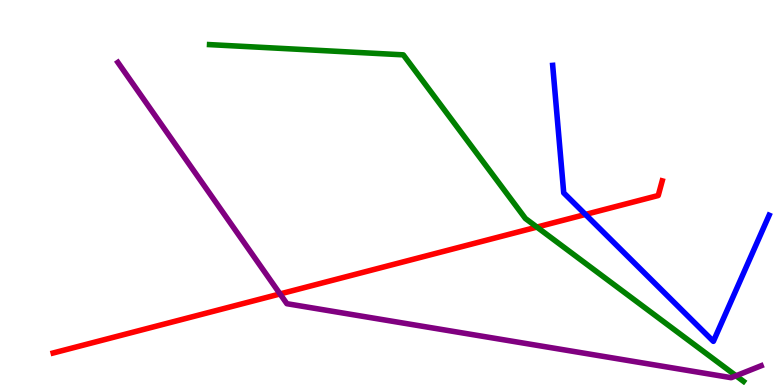[{'lines': ['blue', 'red'], 'intersections': [{'x': 7.55, 'y': 4.43}]}, {'lines': ['green', 'red'], 'intersections': [{'x': 6.93, 'y': 4.1}]}, {'lines': ['purple', 'red'], 'intersections': [{'x': 3.61, 'y': 2.37}]}, {'lines': ['blue', 'green'], 'intersections': []}, {'lines': ['blue', 'purple'], 'intersections': []}, {'lines': ['green', 'purple'], 'intersections': [{'x': 9.5, 'y': 0.24}]}]